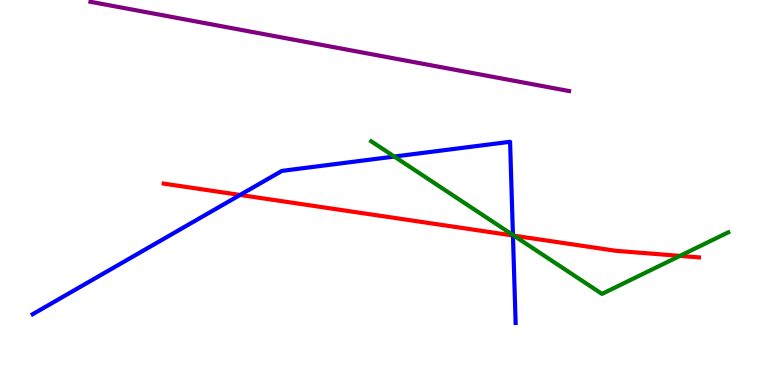[{'lines': ['blue', 'red'], 'intersections': [{'x': 3.1, 'y': 4.94}, {'x': 6.62, 'y': 3.88}]}, {'lines': ['green', 'red'], 'intersections': [{'x': 6.63, 'y': 3.88}, {'x': 8.77, 'y': 3.35}]}, {'lines': ['purple', 'red'], 'intersections': []}, {'lines': ['blue', 'green'], 'intersections': [{'x': 5.09, 'y': 5.93}, {'x': 6.62, 'y': 3.9}]}, {'lines': ['blue', 'purple'], 'intersections': []}, {'lines': ['green', 'purple'], 'intersections': []}]